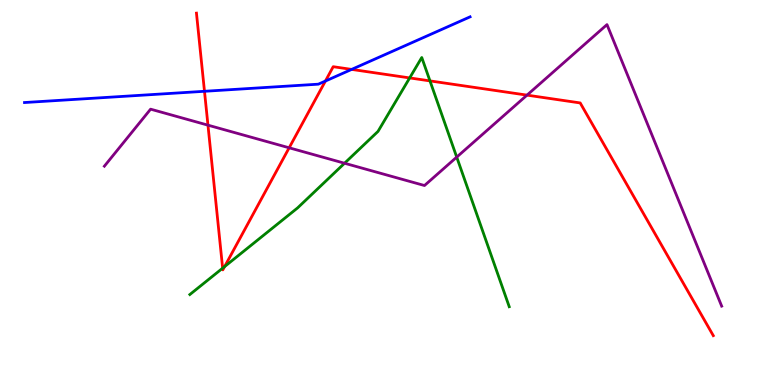[{'lines': ['blue', 'red'], 'intersections': [{'x': 2.64, 'y': 7.63}, {'x': 4.2, 'y': 7.9}, {'x': 4.54, 'y': 8.2}]}, {'lines': ['green', 'red'], 'intersections': [{'x': 2.87, 'y': 3.03}, {'x': 2.9, 'y': 3.08}, {'x': 5.29, 'y': 7.98}, {'x': 5.55, 'y': 7.9}]}, {'lines': ['purple', 'red'], 'intersections': [{'x': 2.68, 'y': 6.75}, {'x': 3.73, 'y': 6.16}, {'x': 6.8, 'y': 7.53}]}, {'lines': ['blue', 'green'], 'intersections': []}, {'lines': ['blue', 'purple'], 'intersections': []}, {'lines': ['green', 'purple'], 'intersections': [{'x': 4.45, 'y': 5.76}, {'x': 5.89, 'y': 5.92}]}]